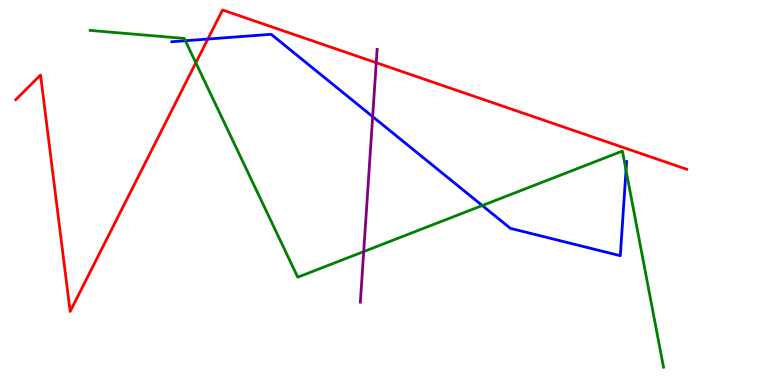[{'lines': ['blue', 'red'], 'intersections': [{'x': 2.68, 'y': 8.99}]}, {'lines': ['green', 'red'], 'intersections': [{'x': 2.53, 'y': 8.37}]}, {'lines': ['purple', 'red'], 'intersections': [{'x': 4.85, 'y': 8.37}]}, {'lines': ['blue', 'green'], 'intersections': [{'x': 2.39, 'y': 8.94}, {'x': 6.22, 'y': 4.66}, {'x': 8.08, 'y': 5.58}]}, {'lines': ['blue', 'purple'], 'intersections': [{'x': 4.81, 'y': 6.97}]}, {'lines': ['green', 'purple'], 'intersections': [{'x': 4.69, 'y': 3.47}]}]